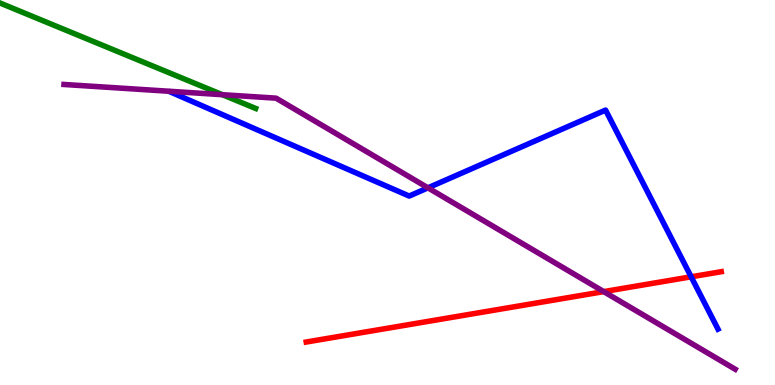[{'lines': ['blue', 'red'], 'intersections': [{'x': 8.92, 'y': 2.81}]}, {'lines': ['green', 'red'], 'intersections': []}, {'lines': ['purple', 'red'], 'intersections': [{'x': 7.79, 'y': 2.43}]}, {'lines': ['blue', 'green'], 'intersections': []}, {'lines': ['blue', 'purple'], 'intersections': [{'x': 5.52, 'y': 5.12}]}, {'lines': ['green', 'purple'], 'intersections': [{'x': 2.87, 'y': 7.54}]}]